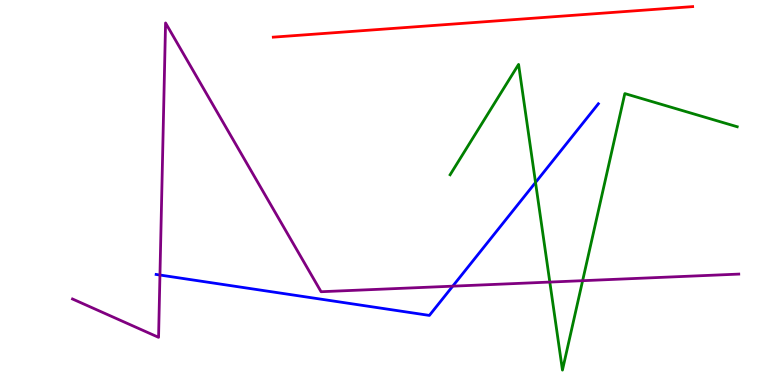[{'lines': ['blue', 'red'], 'intersections': []}, {'lines': ['green', 'red'], 'intersections': []}, {'lines': ['purple', 'red'], 'intersections': []}, {'lines': ['blue', 'green'], 'intersections': [{'x': 6.91, 'y': 5.26}]}, {'lines': ['blue', 'purple'], 'intersections': [{'x': 2.06, 'y': 2.86}, {'x': 5.84, 'y': 2.57}]}, {'lines': ['green', 'purple'], 'intersections': [{'x': 7.09, 'y': 2.67}, {'x': 7.52, 'y': 2.71}]}]